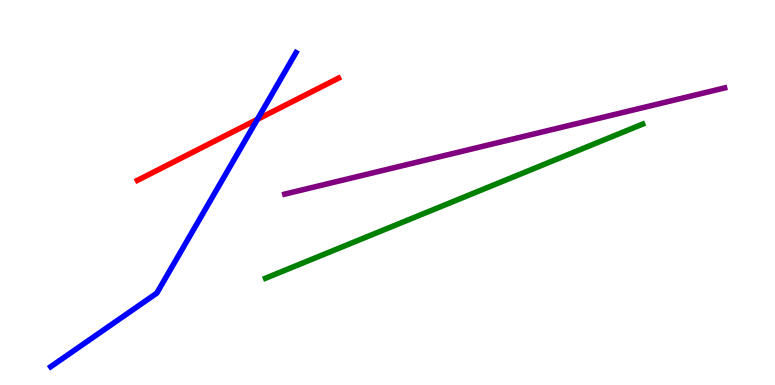[{'lines': ['blue', 'red'], 'intersections': [{'x': 3.32, 'y': 6.9}]}, {'lines': ['green', 'red'], 'intersections': []}, {'lines': ['purple', 'red'], 'intersections': []}, {'lines': ['blue', 'green'], 'intersections': []}, {'lines': ['blue', 'purple'], 'intersections': []}, {'lines': ['green', 'purple'], 'intersections': []}]